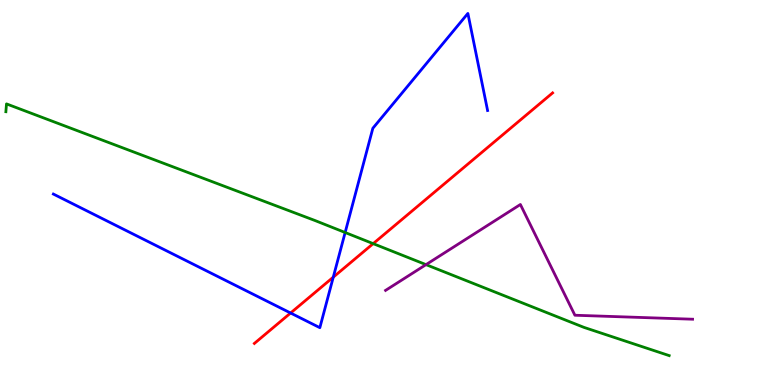[{'lines': ['blue', 'red'], 'intersections': [{'x': 3.75, 'y': 1.87}, {'x': 4.3, 'y': 2.8}]}, {'lines': ['green', 'red'], 'intersections': [{'x': 4.82, 'y': 3.67}]}, {'lines': ['purple', 'red'], 'intersections': []}, {'lines': ['blue', 'green'], 'intersections': [{'x': 4.45, 'y': 3.96}]}, {'lines': ['blue', 'purple'], 'intersections': []}, {'lines': ['green', 'purple'], 'intersections': [{'x': 5.5, 'y': 3.13}]}]